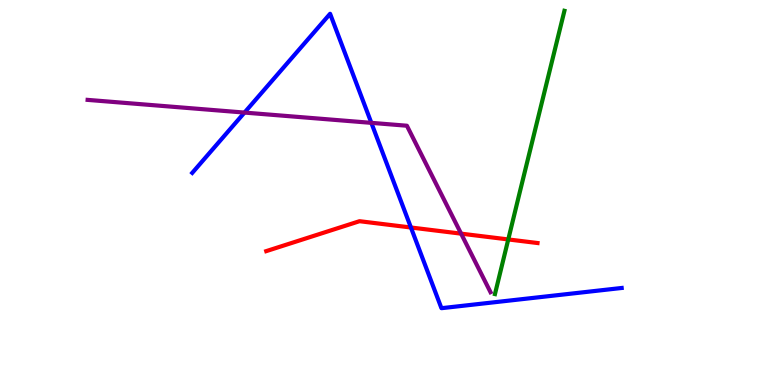[{'lines': ['blue', 'red'], 'intersections': [{'x': 5.3, 'y': 4.09}]}, {'lines': ['green', 'red'], 'intersections': [{'x': 6.56, 'y': 3.78}]}, {'lines': ['purple', 'red'], 'intersections': [{'x': 5.95, 'y': 3.93}]}, {'lines': ['blue', 'green'], 'intersections': []}, {'lines': ['blue', 'purple'], 'intersections': [{'x': 3.15, 'y': 7.08}, {'x': 4.79, 'y': 6.81}]}, {'lines': ['green', 'purple'], 'intersections': []}]